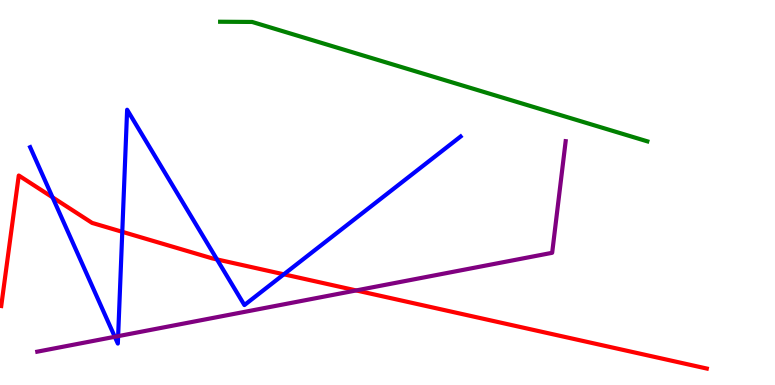[{'lines': ['blue', 'red'], 'intersections': [{'x': 0.678, 'y': 4.87}, {'x': 1.58, 'y': 3.98}, {'x': 2.8, 'y': 3.26}, {'x': 3.66, 'y': 2.87}]}, {'lines': ['green', 'red'], 'intersections': []}, {'lines': ['purple', 'red'], 'intersections': [{'x': 4.6, 'y': 2.46}]}, {'lines': ['blue', 'green'], 'intersections': []}, {'lines': ['blue', 'purple'], 'intersections': [{'x': 1.48, 'y': 1.25}, {'x': 1.52, 'y': 1.27}]}, {'lines': ['green', 'purple'], 'intersections': []}]